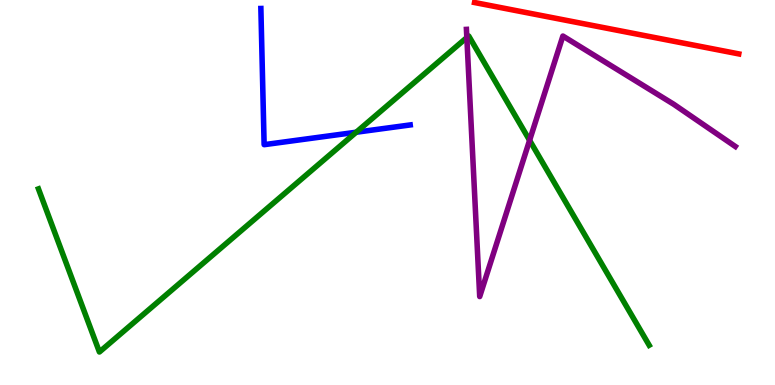[{'lines': ['blue', 'red'], 'intersections': []}, {'lines': ['green', 'red'], 'intersections': []}, {'lines': ['purple', 'red'], 'intersections': []}, {'lines': ['blue', 'green'], 'intersections': [{'x': 4.6, 'y': 6.57}]}, {'lines': ['blue', 'purple'], 'intersections': []}, {'lines': ['green', 'purple'], 'intersections': [{'x': 6.02, 'y': 9.02}, {'x': 6.83, 'y': 6.36}]}]